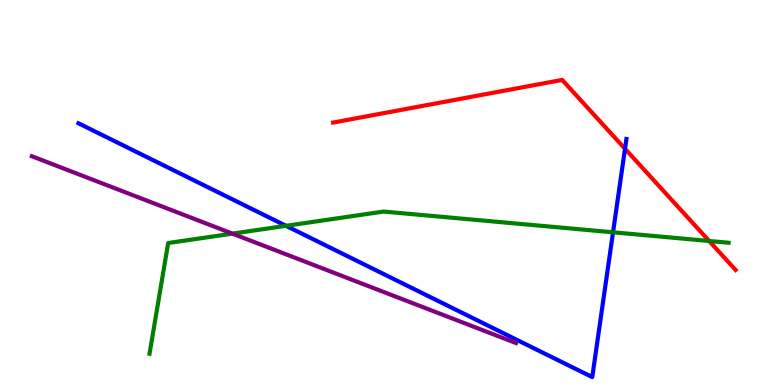[{'lines': ['blue', 'red'], 'intersections': [{'x': 8.06, 'y': 6.14}]}, {'lines': ['green', 'red'], 'intersections': [{'x': 9.15, 'y': 3.74}]}, {'lines': ['purple', 'red'], 'intersections': []}, {'lines': ['blue', 'green'], 'intersections': [{'x': 3.69, 'y': 4.13}, {'x': 7.91, 'y': 3.97}]}, {'lines': ['blue', 'purple'], 'intersections': []}, {'lines': ['green', 'purple'], 'intersections': [{'x': 3.0, 'y': 3.93}]}]